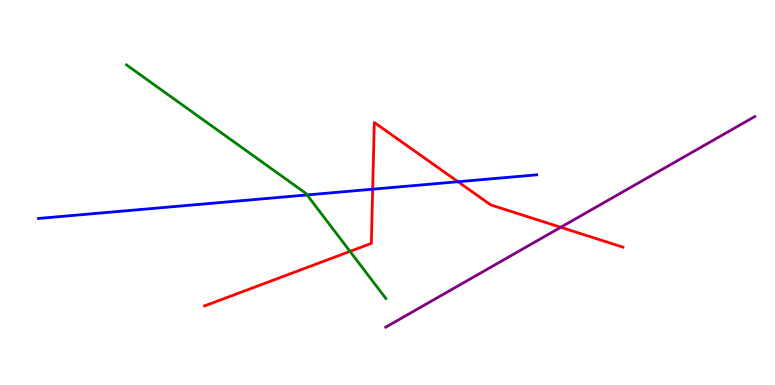[{'lines': ['blue', 'red'], 'intersections': [{'x': 4.81, 'y': 5.09}, {'x': 5.91, 'y': 5.28}]}, {'lines': ['green', 'red'], 'intersections': [{'x': 4.52, 'y': 3.47}]}, {'lines': ['purple', 'red'], 'intersections': [{'x': 7.24, 'y': 4.1}]}, {'lines': ['blue', 'green'], 'intersections': [{'x': 3.96, 'y': 4.94}]}, {'lines': ['blue', 'purple'], 'intersections': []}, {'lines': ['green', 'purple'], 'intersections': []}]